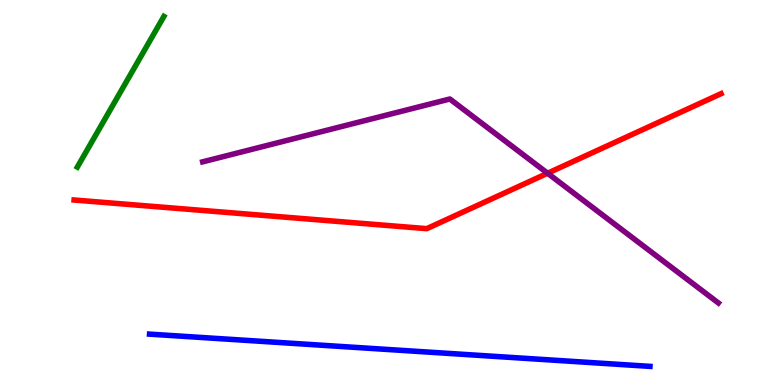[{'lines': ['blue', 'red'], 'intersections': []}, {'lines': ['green', 'red'], 'intersections': []}, {'lines': ['purple', 'red'], 'intersections': [{'x': 7.07, 'y': 5.5}]}, {'lines': ['blue', 'green'], 'intersections': []}, {'lines': ['blue', 'purple'], 'intersections': []}, {'lines': ['green', 'purple'], 'intersections': []}]